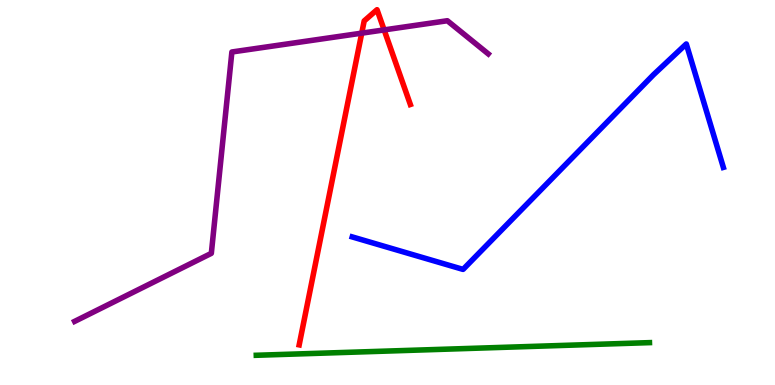[{'lines': ['blue', 'red'], 'intersections': []}, {'lines': ['green', 'red'], 'intersections': []}, {'lines': ['purple', 'red'], 'intersections': [{'x': 4.67, 'y': 9.14}, {'x': 4.96, 'y': 9.22}]}, {'lines': ['blue', 'green'], 'intersections': []}, {'lines': ['blue', 'purple'], 'intersections': []}, {'lines': ['green', 'purple'], 'intersections': []}]